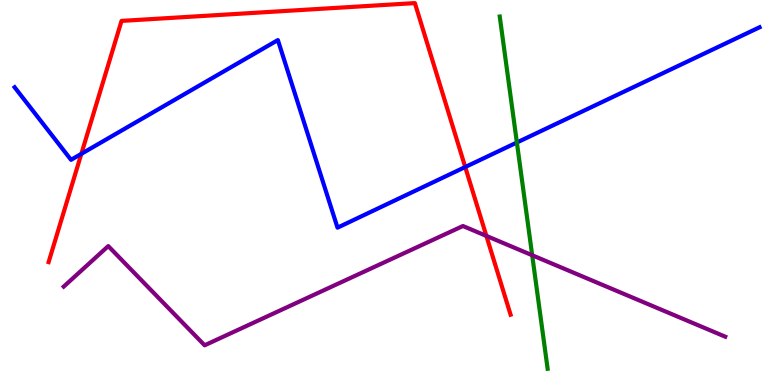[{'lines': ['blue', 'red'], 'intersections': [{'x': 1.05, 'y': 6.0}, {'x': 6.0, 'y': 5.66}]}, {'lines': ['green', 'red'], 'intersections': []}, {'lines': ['purple', 'red'], 'intersections': [{'x': 6.28, 'y': 3.87}]}, {'lines': ['blue', 'green'], 'intersections': [{'x': 6.67, 'y': 6.3}]}, {'lines': ['blue', 'purple'], 'intersections': []}, {'lines': ['green', 'purple'], 'intersections': [{'x': 6.87, 'y': 3.37}]}]